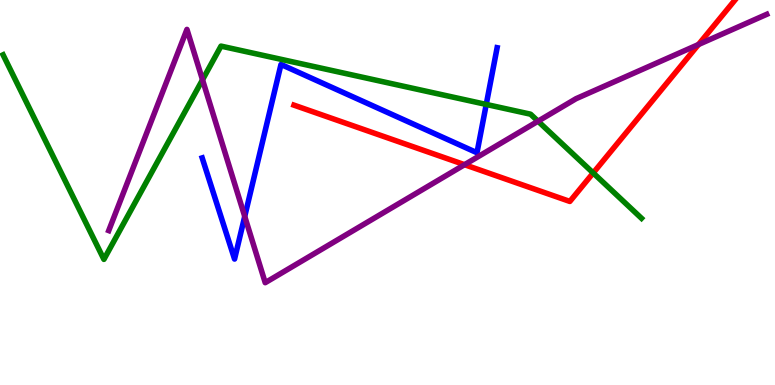[{'lines': ['blue', 'red'], 'intersections': []}, {'lines': ['green', 'red'], 'intersections': [{'x': 7.65, 'y': 5.51}]}, {'lines': ['purple', 'red'], 'intersections': [{'x': 5.99, 'y': 5.72}, {'x': 9.01, 'y': 8.84}]}, {'lines': ['blue', 'green'], 'intersections': [{'x': 6.27, 'y': 7.29}]}, {'lines': ['blue', 'purple'], 'intersections': [{'x': 3.16, 'y': 4.38}]}, {'lines': ['green', 'purple'], 'intersections': [{'x': 2.61, 'y': 7.93}, {'x': 6.94, 'y': 6.85}]}]